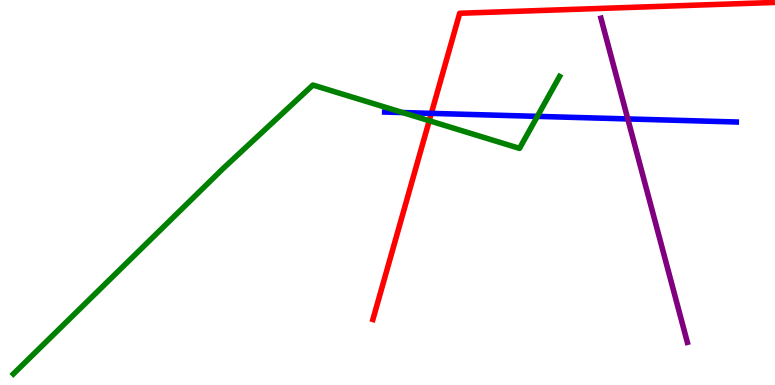[{'lines': ['blue', 'red'], 'intersections': [{'x': 5.57, 'y': 7.06}]}, {'lines': ['green', 'red'], 'intersections': [{'x': 5.54, 'y': 6.86}]}, {'lines': ['purple', 'red'], 'intersections': []}, {'lines': ['blue', 'green'], 'intersections': [{'x': 5.2, 'y': 7.08}, {'x': 6.93, 'y': 6.98}]}, {'lines': ['blue', 'purple'], 'intersections': [{'x': 8.1, 'y': 6.91}]}, {'lines': ['green', 'purple'], 'intersections': []}]